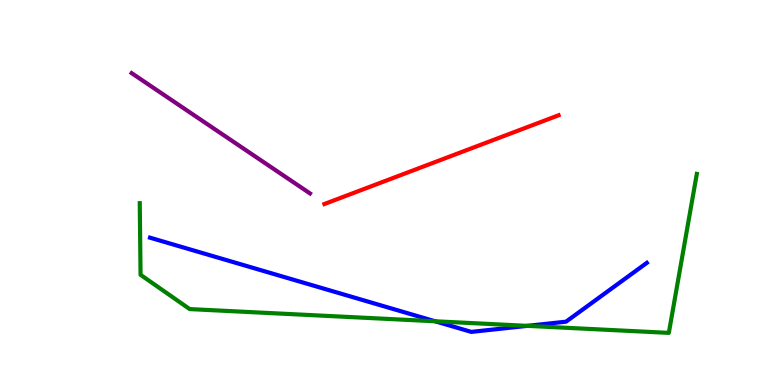[{'lines': ['blue', 'red'], 'intersections': []}, {'lines': ['green', 'red'], 'intersections': []}, {'lines': ['purple', 'red'], 'intersections': []}, {'lines': ['blue', 'green'], 'intersections': [{'x': 5.61, 'y': 1.66}, {'x': 6.8, 'y': 1.54}]}, {'lines': ['blue', 'purple'], 'intersections': []}, {'lines': ['green', 'purple'], 'intersections': []}]